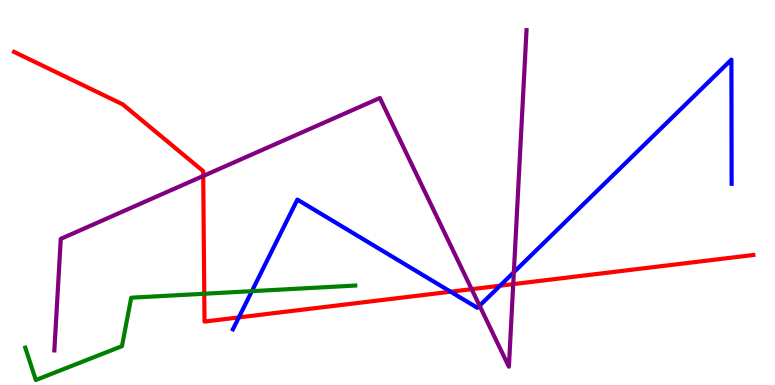[{'lines': ['blue', 'red'], 'intersections': [{'x': 3.08, 'y': 1.76}, {'x': 5.81, 'y': 2.42}, {'x': 6.45, 'y': 2.58}]}, {'lines': ['green', 'red'], 'intersections': [{'x': 2.64, 'y': 2.37}]}, {'lines': ['purple', 'red'], 'intersections': [{'x': 2.62, 'y': 5.43}, {'x': 6.09, 'y': 2.49}, {'x': 6.62, 'y': 2.62}]}, {'lines': ['blue', 'green'], 'intersections': [{'x': 3.25, 'y': 2.44}]}, {'lines': ['blue', 'purple'], 'intersections': [{'x': 6.19, 'y': 2.06}, {'x': 6.63, 'y': 2.93}]}, {'lines': ['green', 'purple'], 'intersections': []}]